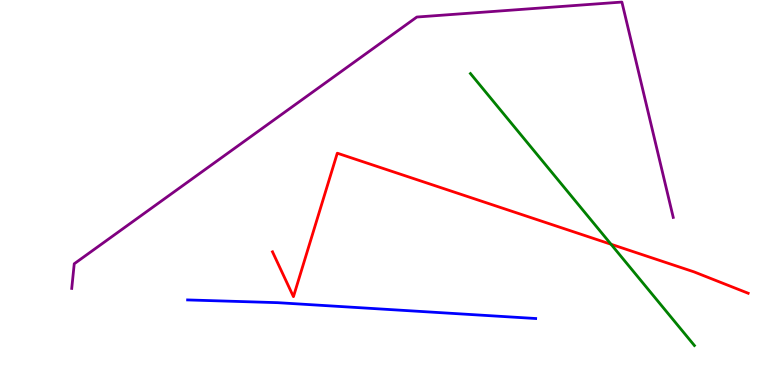[{'lines': ['blue', 'red'], 'intersections': []}, {'lines': ['green', 'red'], 'intersections': [{'x': 7.88, 'y': 3.66}]}, {'lines': ['purple', 'red'], 'intersections': []}, {'lines': ['blue', 'green'], 'intersections': []}, {'lines': ['blue', 'purple'], 'intersections': []}, {'lines': ['green', 'purple'], 'intersections': []}]